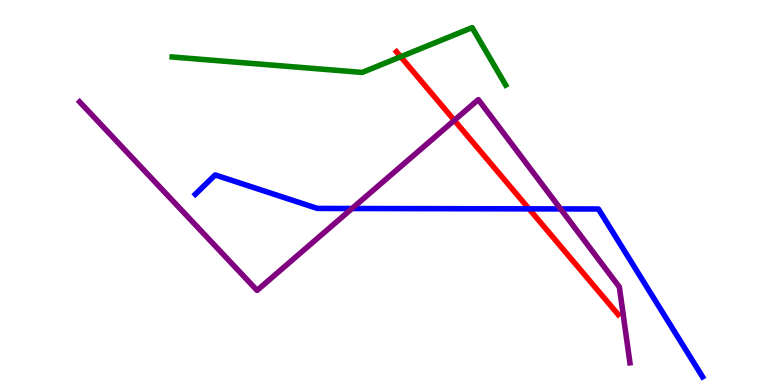[{'lines': ['blue', 'red'], 'intersections': [{'x': 6.83, 'y': 4.58}]}, {'lines': ['green', 'red'], 'intersections': [{'x': 5.17, 'y': 8.53}]}, {'lines': ['purple', 'red'], 'intersections': [{'x': 5.86, 'y': 6.88}]}, {'lines': ['blue', 'green'], 'intersections': []}, {'lines': ['blue', 'purple'], 'intersections': [{'x': 4.54, 'y': 4.58}, {'x': 7.23, 'y': 4.57}]}, {'lines': ['green', 'purple'], 'intersections': []}]